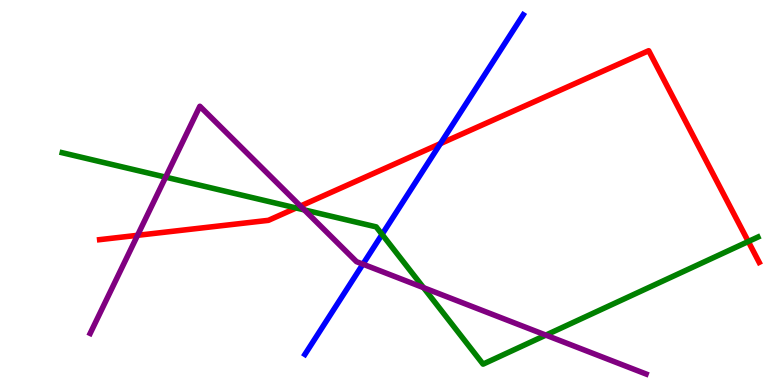[{'lines': ['blue', 'red'], 'intersections': [{'x': 5.68, 'y': 6.27}]}, {'lines': ['green', 'red'], 'intersections': [{'x': 3.82, 'y': 4.6}, {'x': 9.66, 'y': 3.73}]}, {'lines': ['purple', 'red'], 'intersections': [{'x': 1.77, 'y': 3.89}, {'x': 3.88, 'y': 4.65}]}, {'lines': ['blue', 'green'], 'intersections': [{'x': 4.93, 'y': 3.91}]}, {'lines': ['blue', 'purple'], 'intersections': [{'x': 4.68, 'y': 3.14}]}, {'lines': ['green', 'purple'], 'intersections': [{'x': 2.14, 'y': 5.4}, {'x': 3.93, 'y': 4.55}, {'x': 5.46, 'y': 2.53}, {'x': 7.04, 'y': 1.3}]}]